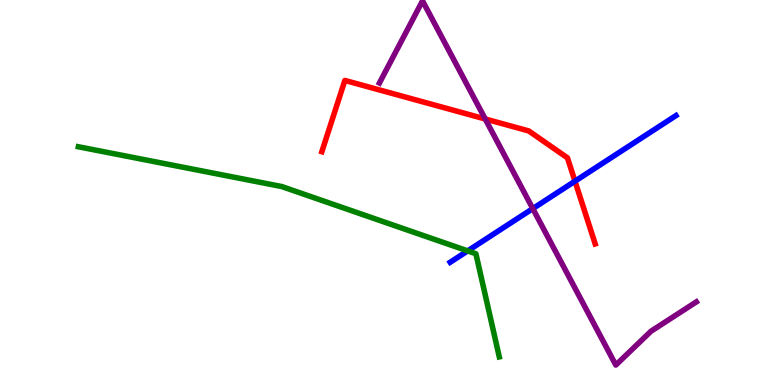[{'lines': ['blue', 'red'], 'intersections': [{'x': 7.42, 'y': 5.29}]}, {'lines': ['green', 'red'], 'intersections': []}, {'lines': ['purple', 'red'], 'intersections': [{'x': 6.26, 'y': 6.91}]}, {'lines': ['blue', 'green'], 'intersections': [{'x': 6.03, 'y': 3.48}]}, {'lines': ['blue', 'purple'], 'intersections': [{'x': 6.87, 'y': 4.58}]}, {'lines': ['green', 'purple'], 'intersections': []}]